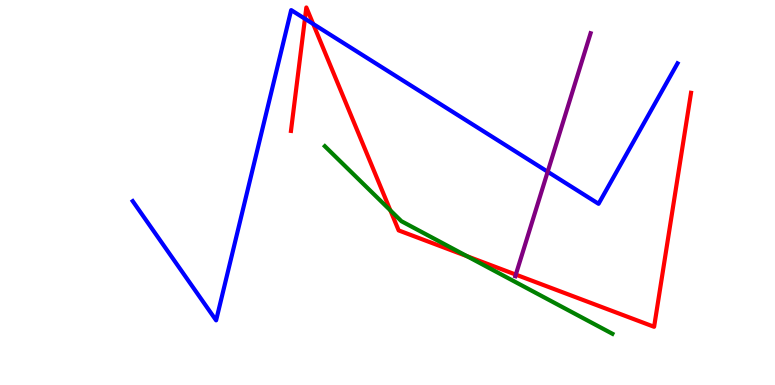[{'lines': ['blue', 'red'], 'intersections': [{'x': 3.93, 'y': 9.51}, {'x': 4.04, 'y': 9.38}]}, {'lines': ['green', 'red'], 'intersections': [{'x': 5.04, 'y': 4.54}, {'x': 6.03, 'y': 3.35}]}, {'lines': ['purple', 'red'], 'intersections': [{'x': 6.66, 'y': 2.87}]}, {'lines': ['blue', 'green'], 'intersections': []}, {'lines': ['blue', 'purple'], 'intersections': [{'x': 7.07, 'y': 5.54}]}, {'lines': ['green', 'purple'], 'intersections': []}]